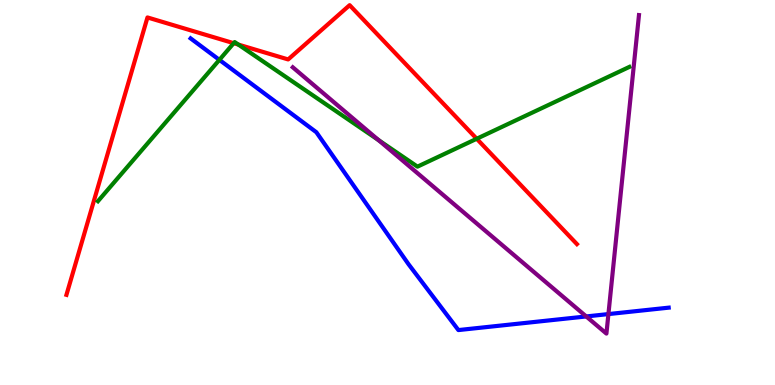[{'lines': ['blue', 'red'], 'intersections': []}, {'lines': ['green', 'red'], 'intersections': [{'x': 3.02, 'y': 8.88}, {'x': 3.08, 'y': 8.84}, {'x': 6.15, 'y': 6.4}]}, {'lines': ['purple', 'red'], 'intersections': []}, {'lines': ['blue', 'green'], 'intersections': [{'x': 2.83, 'y': 8.45}]}, {'lines': ['blue', 'purple'], 'intersections': [{'x': 7.56, 'y': 1.78}, {'x': 7.85, 'y': 1.84}]}, {'lines': ['green', 'purple'], 'intersections': [{'x': 4.88, 'y': 6.36}]}]